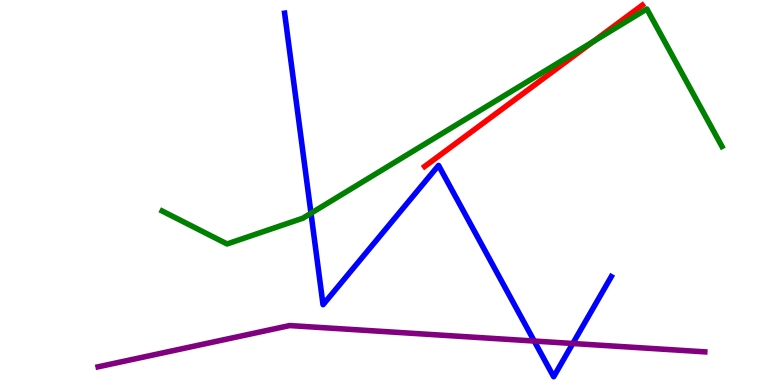[{'lines': ['blue', 'red'], 'intersections': []}, {'lines': ['green', 'red'], 'intersections': [{'x': 7.65, 'y': 8.92}]}, {'lines': ['purple', 'red'], 'intersections': []}, {'lines': ['blue', 'green'], 'intersections': [{'x': 4.01, 'y': 4.46}]}, {'lines': ['blue', 'purple'], 'intersections': [{'x': 6.89, 'y': 1.14}, {'x': 7.39, 'y': 1.08}]}, {'lines': ['green', 'purple'], 'intersections': []}]